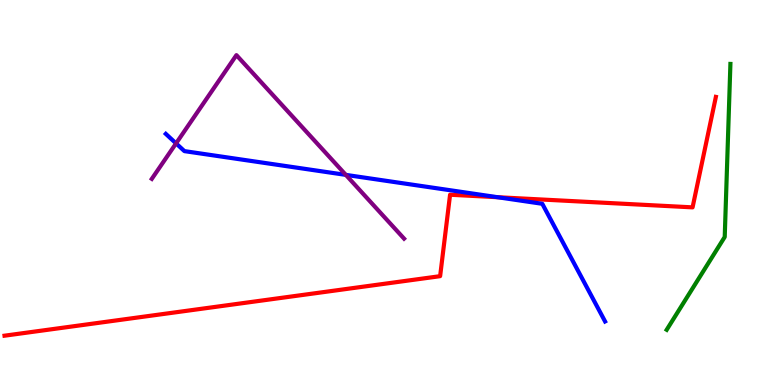[{'lines': ['blue', 'red'], 'intersections': [{'x': 6.42, 'y': 4.88}]}, {'lines': ['green', 'red'], 'intersections': []}, {'lines': ['purple', 'red'], 'intersections': []}, {'lines': ['blue', 'green'], 'intersections': []}, {'lines': ['blue', 'purple'], 'intersections': [{'x': 2.27, 'y': 6.28}, {'x': 4.46, 'y': 5.46}]}, {'lines': ['green', 'purple'], 'intersections': []}]